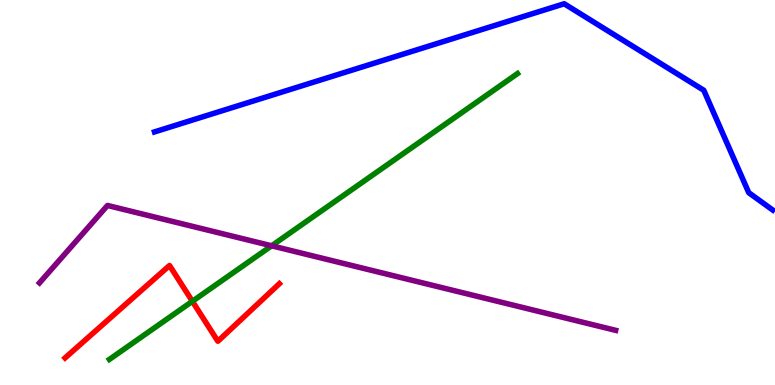[{'lines': ['blue', 'red'], 'intersections': []}, {'lines': ['green', 'red'], 'intersections': [{'x': 2.48, 'y': 2.17}]}, {'lines': ['purple', 'red'], 'intersections': []}, {'lines': ['blue', 'green'], 'intersections': []}, {'lines': ['blue', 'purple'], 'intersections': []}, {'lines': ['green', 'purple'], 'intersections': [{'x': 3.5, 'y': 3.62}]}]